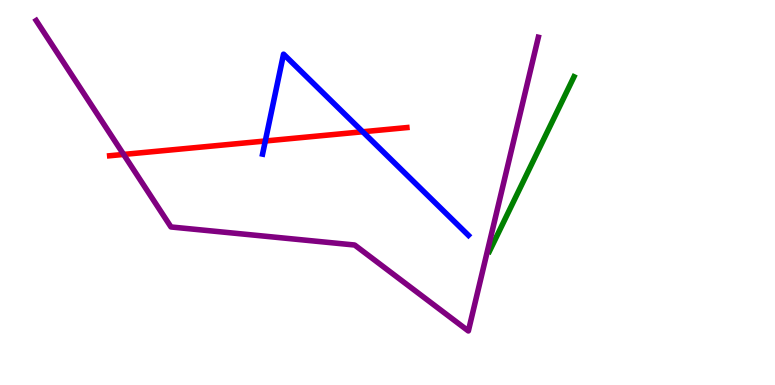[{'lines': ['blue', 'red'], 'intersections': [{'x': 3.42, 'y': 6.34}, {'x': 4.68, 'y': 6.58}]}, {'lines': ['green', 'red'], 'intersections': []}, {'lines': ['purple', 'red'], 'intersections': [{'x': 1.59, 'y': 5.99}]}, {'lines': ['blue', 'green'], 'intersections': []}, {'lines': ['blue', 'purple'], 'intersections': []}, {'lines': ['green', 'purple'], 'intersections': []}]